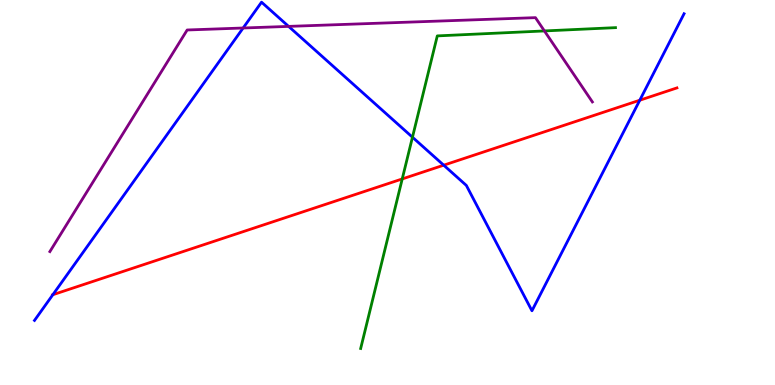[{'lines': ['blue', 'red'], 'intersections': [{'x': 0.682, 'y': 2.35}, {'x': 5.73, 'y': 5.71}, {'x': 8.26, 'y': 7.4}]}, {'lines': ['green', 'red'], 'intersections': [{'x': 5.19, 'y': 5.35}]}, {'lines': ['purple', 'red'], 'intersections': []}, {'lines': ['blue', 'green'], 'intersections': [{'x': 5.32, 'y': 6.44}]}, {'lines': ['blue', 'purple'], 'intersections': [{'x': 3.14, 'y': 9.27}, {'x': 3.72, 'y': 9.31}]}, {'lines': ['green', 'purple'], 'intersections': [{'x': 7.02, 'y': 9.2}]}]